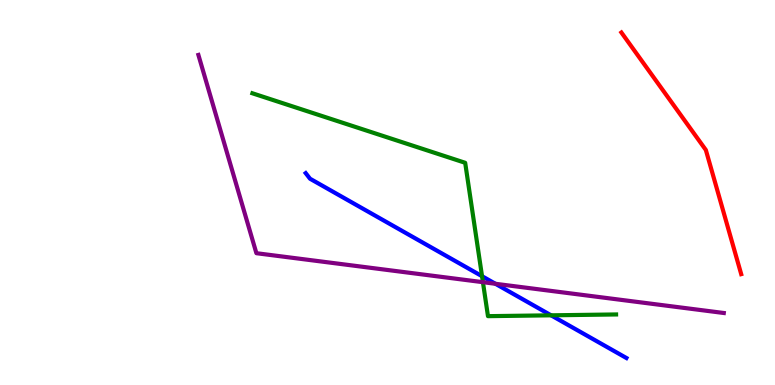[{'lines': ['blue', 'red'], 'intersections': []}, {'lines': ['green', 'red'], 'intersections': []}, {'lines': ['purple', 'red'], 'intersections': []}, {'lines': ['blue', 'green'], 'intersections': [{'x': 6.22, 'y': 2.83}, {'x': 7.11, 'y': 1.81}]}, {'lines': ['blue', 'purple'], 'intersections': [{'x': 6.39, 'y': 2.63}]}, {'lines': ['green', 'purple'], 'intersections': [{'x': 6.23, 'y': 2.67}]}]